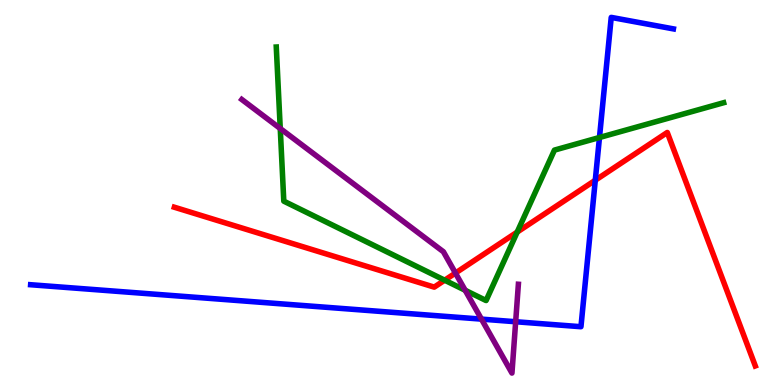[{'lines': ['blue', 'red'], 'intersections': [{'x': 7.68, 'y': 5.32}]}, {'lines': ['green', 'red'], 'intersections': [{'x': 5.74, 'y': 2.72}, {'x': 6.67, 'y': 3.97}]}, {'lines': ['purple', 'red'], 'intersections': [{'x': 5.88, 'y': 2.91}]}, {'lines': ['blue', 'green'], 'intersections': [{'x': 7.74, 'y': 6.43}]}, {'lines': ['blue', 'purple'], 'intersections': [{'x': 6.21, 'y': 1.71}, {'x': 6.65, 'y': 1.64}]}, {'lines': ['green', 'purple'], 'intersections': [{'x': 3.62, 'y': 6.66}, {'x': 6.0, 'y': 2.46}]}]